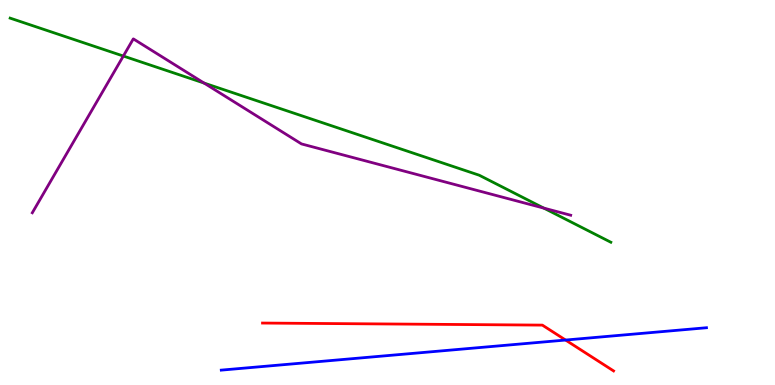[{'lines': ['blue', 'red'], 'intersections': [{'x': 7.3, 'y': 1.17}]}, {'lines': ['green', 'red'], 'intersections': []}, {'lines': ['purple', 'red'], 'intersections': []}, {'lines': ['blue', 'green'], 'intersections': []}, {'lines': ['blue', 'purple'], 'intersections': []}, {'lines': ['green', 'purple'], 'intersections': [{'x': 1.59, 'y': 8.54}, {'x': 2.63, 'y': 7.84}, {'x': 7.02, 'y': 4.59}]}]